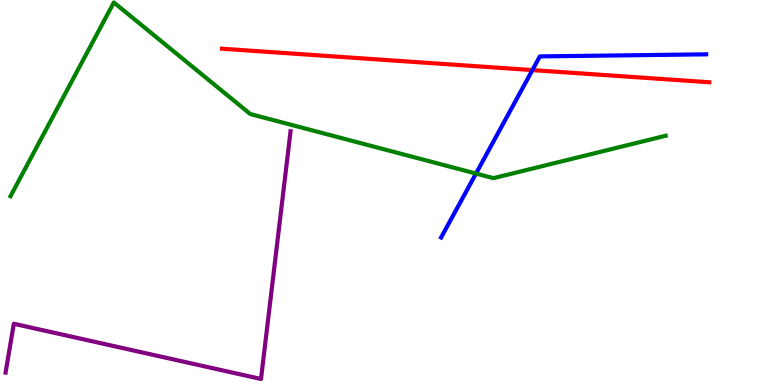[{'lines': ['blue', 'red'], 'intersections': [{'x': 6.87, 'y': 8.18}]}, {'lines': ['green', 'red'], 'intersections': []}, {'lines': ['purple', 'red'], 'intersections': []}, {'lines': ['blue', 'green'], 'intersections': [{'x': 6.14, 'y': 5.49}]}, {'lines': ['blue', 'purple'], 'intersections': []}, {'lines': ['green', 'purple'], 'intersections': []}]